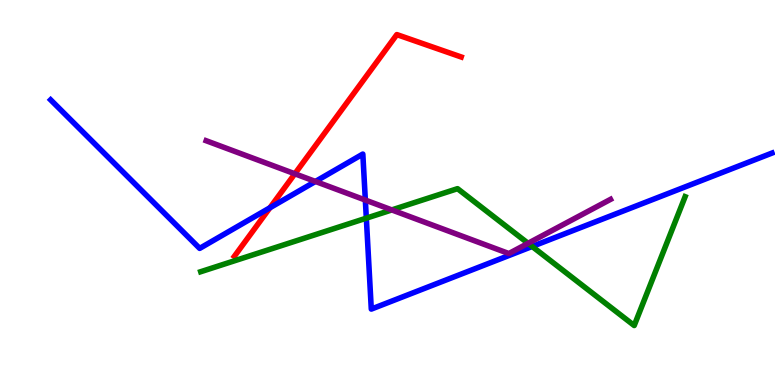[{'lines': ['blue', 'red'], 'intersections': [{'x': 3.48, 'y': 4.6}]}, {'lines': ['green', 'red'], 'intersections': []}, {'lines': ['purple', 'red'], 'intersections': [{'x': 3.8, 'y': 5.49}]}, {'lines': ['blue', 'green'], 'intersections': [{'x': 4.73, 'y': 4.33}, {'x': 6.87, 'y': 3.6}]}, {'lines': ['blue', 'purple'], 'intersections': [{'x': 4.07, 'y': 5.29}, {'x': 4.71, 'y': 4.8}]}, {'lines': ['green', 'purple'], 'intersections': [{'x': 5.06, 'y': 4.55}, {'x': 6.81, 'y': 3.68}]}]